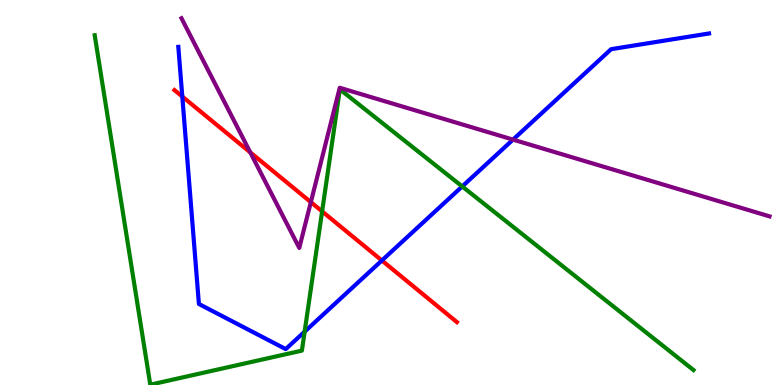[{'lines': ['blue', 'red'], 'intersections': [{'x': 2.35, 'y': 7.49}, {'x': 4.93, 'y': 3.23}]}, {'lines': ['green', 'red'], 'intersections': [{'x': 4.16, 'y': 4.51}]}, {'lines': ['purple', 'red'], 'intersections': [{'x': 3.23, 'y': 6.04}, {'x': 4.01, 'y': 4.75}]}, {'lines': ['blue', 'green'], 'intersections': [{'x': 3.93, 'y': 1.39}, {'x': 5.96, 'y': 5.16}]}, {'lines': ['blue', 'purple'], 'intersections': [{'x': 6.62, 'y': 6.37}]}, {'lines': ['green', 'purple'], 'intersections': []}]